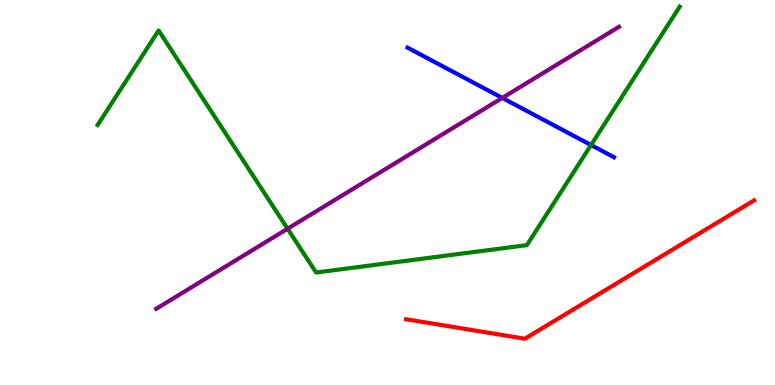[{'lines': ['blue', 'red'], 'intersections': []}, {'lines': ['green', 'red'], 'intersections': []}, {'lines': ['purple', 'red'], 'intersections': []}, {'lines': ['blue', 'green'], 'intersections': [{'x': 7.63, 'y': 6.23}]}, {'lines': ['blue', 'purple'], 'intersections': [{'x': 6.48, 'y': 7.46}]}, {'lines': ['green', 'purple'], 'intersections': [{'x': 3.71, 'y': 4.06}]}]